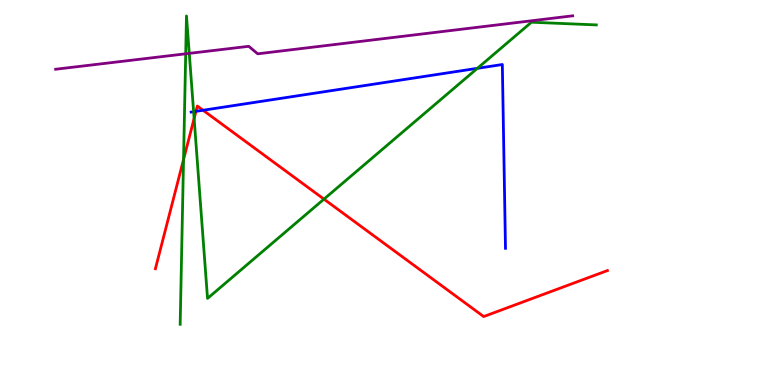[{'lines': ['blue', 'red'], 'intersections': [{'x': 2.53, 'y': 7.11}, {'x': 2.62, 'y': 7.14}]}, {'lines': ['green', 'red'], 'intersections': [{'x': 2.37, 'y': 5.86}, {'x': 2.5, 'y': 6.92}, {'x': 4.18, 'y': 4.83}]}, {'lines': ['purple', 'red'], 'intersections': []}, {'lines': ['blue', 'green'], 'intersections': [{'x': 2.5, 'y': 7.1}, {'x': 6.16, 'y': 8.23}]}, {'lines': ['blue', 'purple'], 'intersections': []}, {'lines': ['green', 'purple'], 'intersections': [{'x': 2.4, 'y': 8.6}, {'x': 2.44, 'y': 8.61}]}]